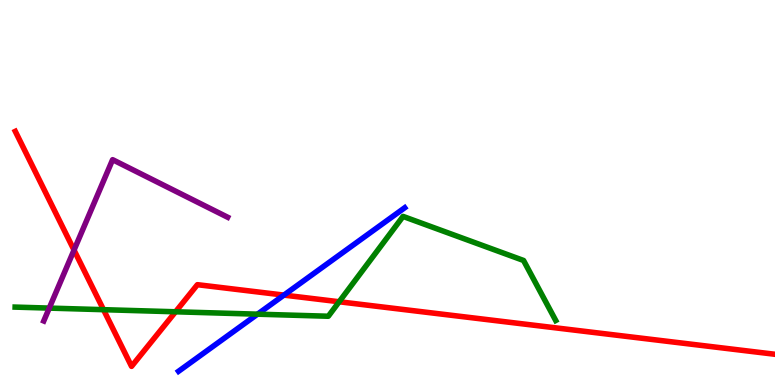[{'lines': ['blue', 'red'], 'intersections': [{'x': 3.66, 'y': 2.33}]}, {'lines': ['green', 'red'], 'intersections': [{'x': 1.34, 'y': 1.96}, {'x': 2.27, 'y': 1.9}, {'x': 4.38, 'y': 2.16}]}, {'lines': ['purple', 'red'], 'intersections': [{'x': 0.955, 'y': 3.5}]}, {'lines': ['blue', 'green'], 'intersections': [{'x': 3.32, 'y': 1.84}]}, {'lines': ['blue', 'purple'], 'intersections': []}, {'lines': ['green', 'purple'], 'intersections': [{'x': 0.636, 'y': 2.0}]}]